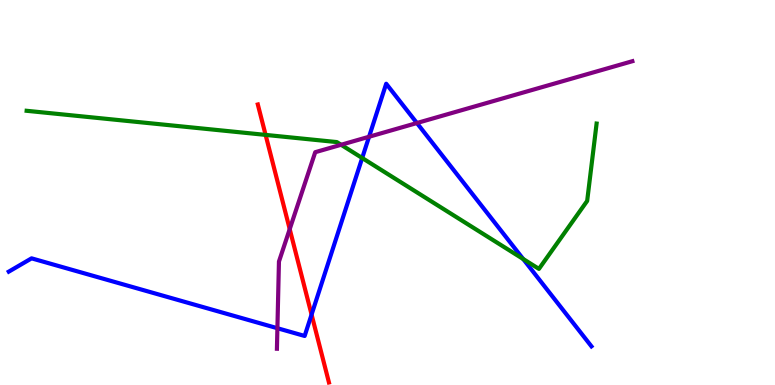[{'lines': ['blue', 'red'], 'intersections': [{'x': 4.02, 'y': 1.83}]}, {'lines': ['green', 'red'], 'intersections': [{'x': 3.43, 'y': 6.5}]}, {'lines': ['purple', 'red'], 'intersections': [{'x': 3.74, 'y': 4.05}]}, {'lines': ['blue', 'green'], 'intersections': [{'x': 4.67, 'y': 5.9}, {'x': 6.75, 'y': 3.27}]}, {'lines': ['blue', 'purple'], 'intersections': [{'x': 3.58, 'y': 1.47}, {'x': 4.76, 'y': 6.45}, {'x': 5.38, 'y': 6.8}]}, {'lines': ['green', 'purple'], 'intersections': [{'x': 4.4, 'y': 6.24}]}]